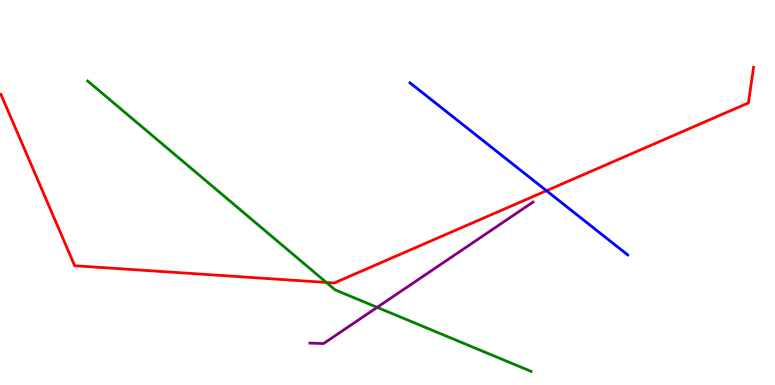[{'lines': ['blue', 'red'], 'intersections': [{'x': 7.05, 'y': 5.05}]}, {'lines': ['green', 'red'], 'intersections': [{'x': 4.21, 'y': 2.66}]}, {'lines': ['purple', 'red'], 'intersections': []}, {'lines': ['blue', 'green'], 'intersections': []}, {'lines': ['blue', 'purple'], 'intersections': []}, {'lines': ['green', 'purple'], 'intersections': [{'x': 4.87, 'y': 2.02}]}]